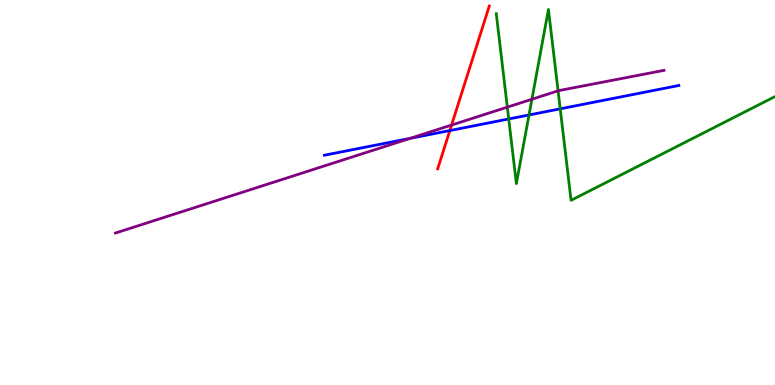[{'lines': ['blue', 'red'], 'intersections': [{'x': 5.8, 'y': 6.61}]}, {'lines': ['green', 'red'], 'intersections': []}, {'lines': ['purple', 'red'], 'intersections': [{'x': 5.83, 'y': 6.75}]}, {'lines': ['blue', 'green'], 'intersections': [{'x': 6.56, 'y': 6.91}, {'x': 6.83, 'y': 7.01}, {'x': 7.23, 'y': 7.17}]}, {'lines': ['blue', 'purple'], 'intersections': [{'x': 5.29, 'y': 6.41}]}, {'lines': ['green', 'purple'], 'intersections': [{'x': 6.55, 'y': 7.22}, {'x': 6.86, 'y': 7.42}, {'x': 7.2, 'y': 7.64}]}]